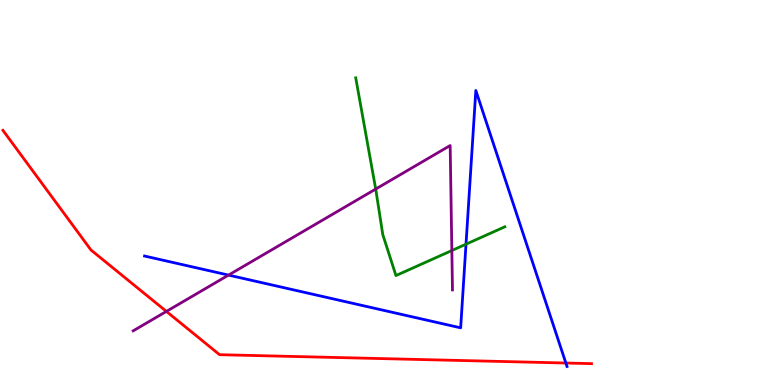[{'lines': ['blue', 'red'], 'intersections': [{'x': 7.3, 'y': 0.571}]}, {'lines': ['green', 'red'], 'intersections': []}, {'lines': ['purple', 'red'], 'intersections': [{'x': 2.15, 'y': 1.91}]}, {'lines': ['blue', 'green'], 'intersections': [{'x': 6.01, 'y': 3.66}]}, {'lines': ['blue', 'purple'], 'intersections': [{'x': 2.95, 'y': 2.85}]}, {'lines': ['green', 'purple'], 'intersections': [{'x': 4.85, 'y': 5.09}, {'x': 5.83, 'y': 3.49}]}]